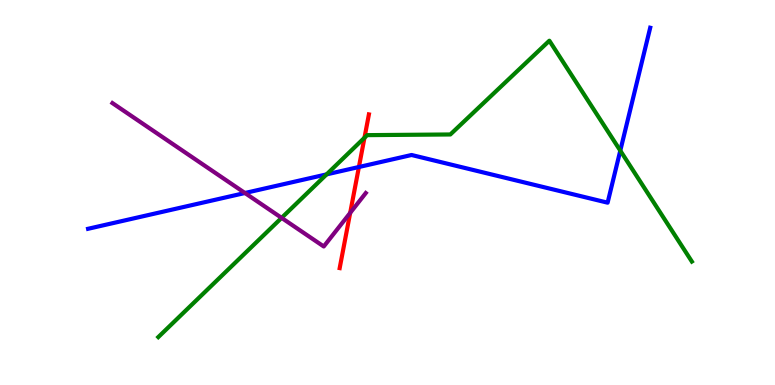[{'lines': ['blue', 'red'], 'intersections': [{'x': 4.63, 'y': 5.66}]}, {'lines': ['green', 'red'], 'intersections': [{'x': 4.7, 'y': 6.42}]}, {'lines': ['purple', 'red'], 'intersections': [{'x': 4.52, 'y': 4.47}]}, {'lines': ['blue', 'green'], 'intersections': [{'x': 4.21, 'y': 5.47}, {'x': 8.0, 'y': 6.09}]}, {'lines': ['blue', 'purple'], 'intersections': [{'x': 3.16, 'y': 4.99}]}, {'lines': ['green', 'purple'], 'intersections': [{'x': 3.63, 'y': 4.34}]}]